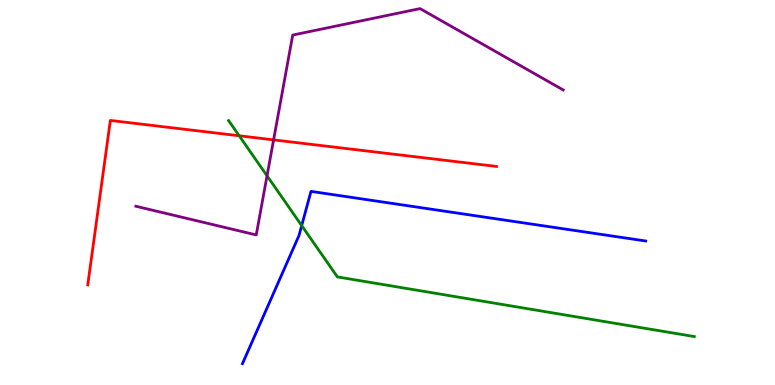[{'lines': ['blue', 'red'], 'intersections': []}, {'lines': ['green', 'red'], 'intersections': [{'x': 3.09, 'y': 6.47}]}, {'lines': ['purple', 'red'], 'intersections': [{'x': 3.53, 'y': 6.37}]}, {'lines': ['blue', 'green'], 'intersections': [{'x': 3.89, 'y': 4.14}]}, {'lines': ['blue', 'purple'], 'intersections': []}, {'lines': ['green', 'purple'], 'intersections': [{'x': 3.45, 'y': 5.43}]}]